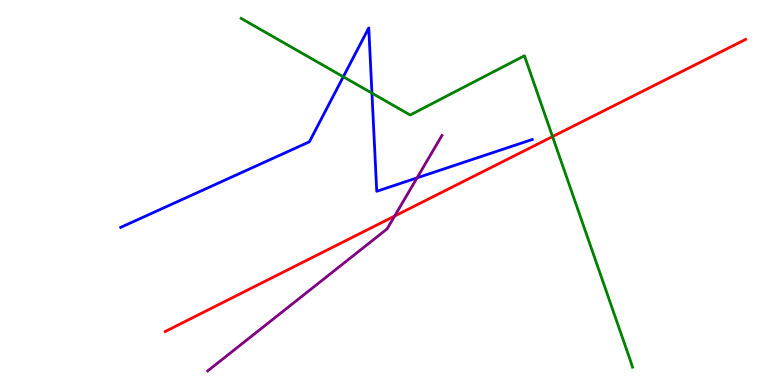[{'lines': ['blue', 'red'], 'intersections': []}, {'lines': ['green', 'red'], 'intersections': [{'x': 7.13, 'y': 6.45}]}, {'lines': ['purple', 'red'], 'intersections': [{'x': 5.09, 'y': 4.39}]}, {'lines': ['blue', 'green'], 'intersections': [{'x': 4.43, 'y': 8.01}, {'x': 4.8, 'y': 7.58}]}, {'lines': ['blue', 'purple'], 'intersections': [{'x': 5.38, 'y': 5.38}]}, {'lines': ['green', 'purple'], 'intersections': []}]